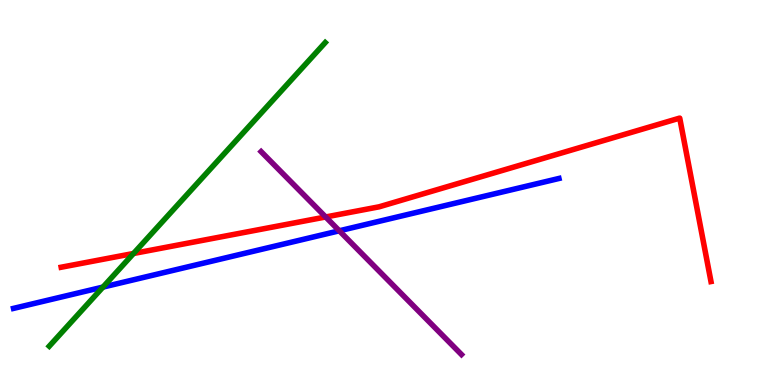[{'lines': ['blue', 'red'], 'intersections': []}, {'lines': ['green', 'red'], 'intersections': [{'x': 1.72, 'y': 3.42}]}, {'lines': ['purple', 'red'], 'intersections': [{'x': 4.2, 'y': 4.36}]}, {'lines': ['blue', 'green'], 'intersections': [{'x': 1.33, 'y': 2.54}]}, {'lines': ['blue', 'purple'], 'intersections': [{'x': 4.38, 'y': 4.01}]}, {'lines': ['green', 'purple'], 'intersections': []}]